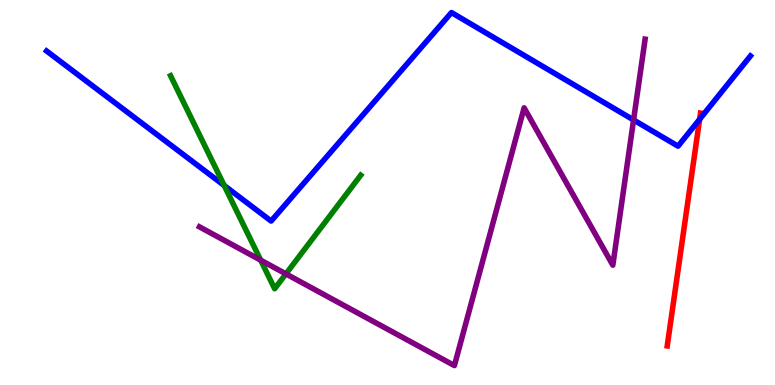[{'lines': ['blue', 'red'], 'intersections': [{'x': 9.03, 'y': 6.9}]}, {'lines': ['green', 'red'], 'intersections': []}, {'lines': ['purple', 'red'], 'intersections': []}, {'lines': ['blue', 'green'], 'intersections': [{'x': 2.89, 'y': 5.18}]}, {'lines': ['blue', 'purple'], 'intersections': [{'x': 8.18, 'y': 6.88}]}, {'lines': ['green', 'purple'], 'intersections': [{'x': 3.36, 'y': 3.24}, {'x': 3.69, 'y': 2.89}]}]